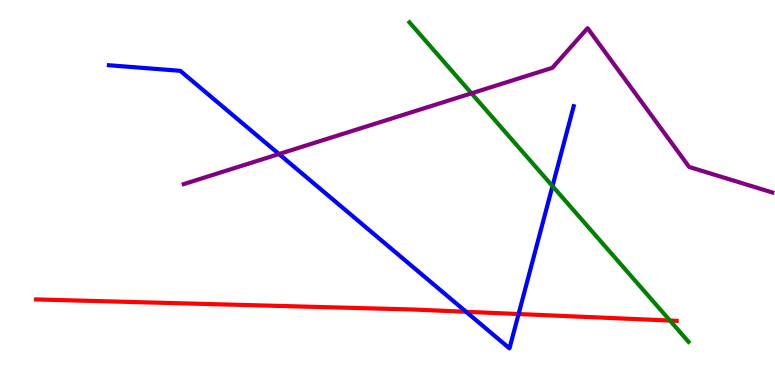[{'lines': ['blue', 'red'], 'intersections': [{'x': 6.01, 'y': 1.9}, {'x': 6.69, 'y': 1.84}]}, {'lines': ['green', 'red'], 'intersections': [{'x': 8.64, 'y': 1.67}]}, {'lines': ['purple', 'red'], 'intersections': []}, {'lines': ['blue', 'green'], 'intersections': [{'x': 7.13, 'y': 5.17}]}, {'lines': ['blue', 'purple'], 'intersections': [{'x': 3.6, 'y': 6.0}]}, {'lines': ['green', 'purple'], 'intersections': [{'x': 6.08, 'y': 7.58}]}]